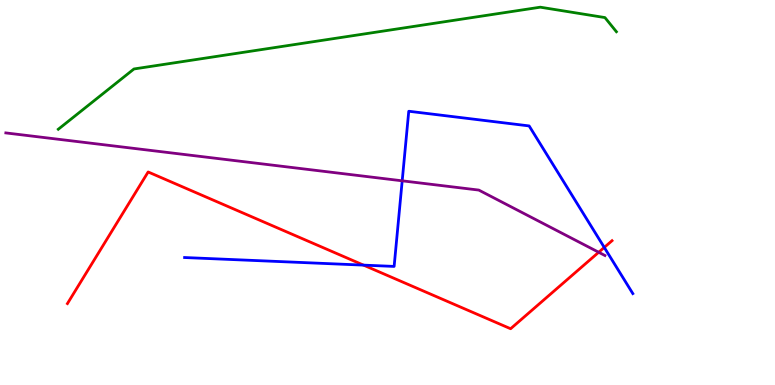[{'lines': ['blue', 'red'], 'intersections': [{'x': 4.69, 'y': 3.11}, {'x': 7.8, 'y': 3.57}]}, {'lines': ['green', 'red'], 'intersections': []}, {'lines': ['purple', 'red'], 'intersections': [{'x': 7.73, 'y': 3.45}]}, {'lines': ['blue', 'green'], 'intersections': []}, {'lines': ['blue', 'purple'], 'intersections': [{'x': 5.19, 'y': 5.3}]}, {'lines': ['green', 'purple'], 'intersections': []}]